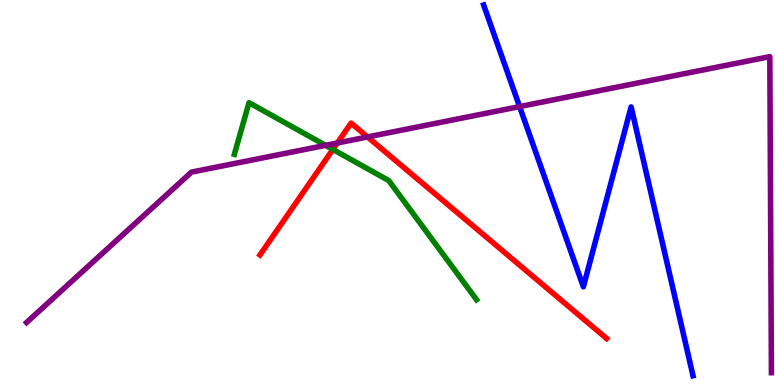[{'lines': ['blue', 'red'], 'intersections': []}, {'lines': ['green', 'red'], 'intersections': [{'x': 4.3, 'y': 6.12}]}, {'lines': ['purple', 'red'], 'intersections': [{'x': 4.35, 'y': 6.29}, {'x': 4.74, 'y': 6.44}]}, {'lines': ['blue', 'green'], 'intersections': []}, {'lines': ['blue', 'purple'], 'intersections': [{'x': 6.7, 'y': 7.23}]}, {'lines': ['green', 'purple'], 'intersections': [{'x': 4.2, 'y': 6.22}]}]